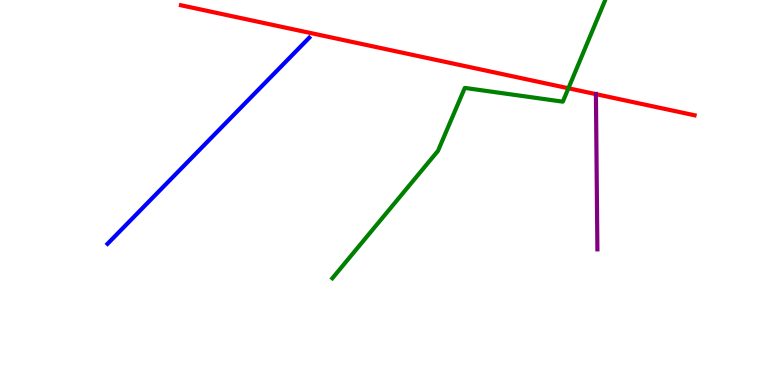[{'lines': ['blue', 'red'], 'intersections': []}, {'lines': ['green', 'red'], 'intersections': [{'x': 7.33, 'y': 7.71}]}, {'lines': ['purple', 'red'], 'intersections': [{'x': 7.69, 'y': 7.55}]}, {'lines': ['blue', 'green'], 'intersections': []}, {'lines': ['blue', 'purple'], 'intersections': []}, {'lines': ['green', 'purple'], 'intersections': []}]